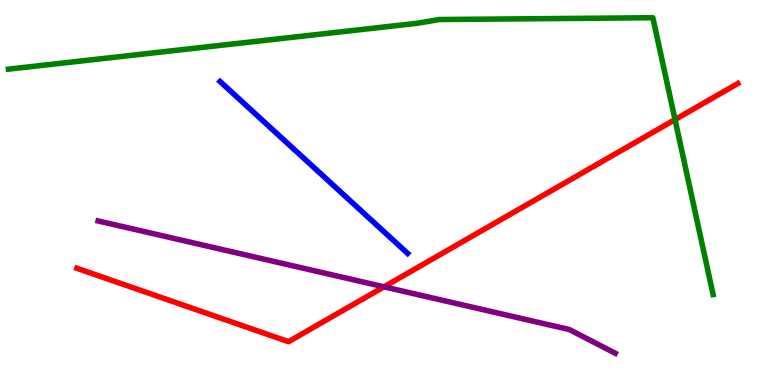[{'lines': ['blue', 'red'], 'intersections': []}, {'lines': ['green', 'red'], 'intersections': [{'x': 8.71, 'y': 6.89}]}, {'lines': ['purple', 'red'], 'intersections': [{'x': 4.95, 'y': 2.55}]}, {'lines': ['blue', 'green'], 'intersections': []}, {'lines': ['blue', 'purple'], 'intersections': []}, {'lines': ['green', 'purple'], 'intersections': []}]